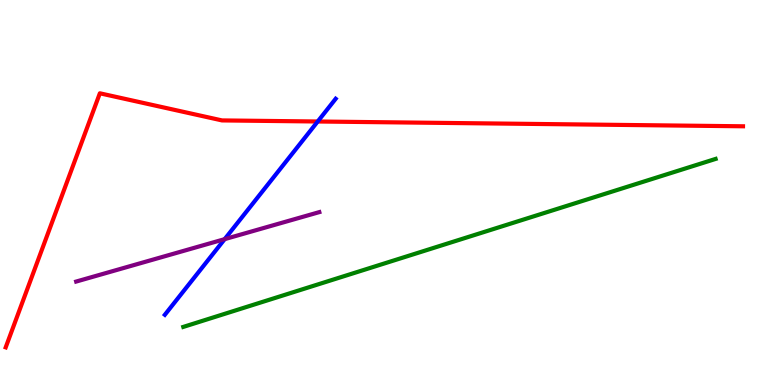[{'lines': ['blue', 'red'], 'intersections': [{'x': 4.1, 'y': 6.84}]}, {'lines': ['green', 'red'], 'intersections': []}, {'lines': ['purple', 'red'], 'intersections': []}, {'lines': ['blue', 'green'], 'intersections': []}, {'lines': ['blue', 'purple'], 'intersections': [{'x': 2.9, 'y': 3.79}]}, {'lines': ['green', 'purple'], 'intersections': []}]